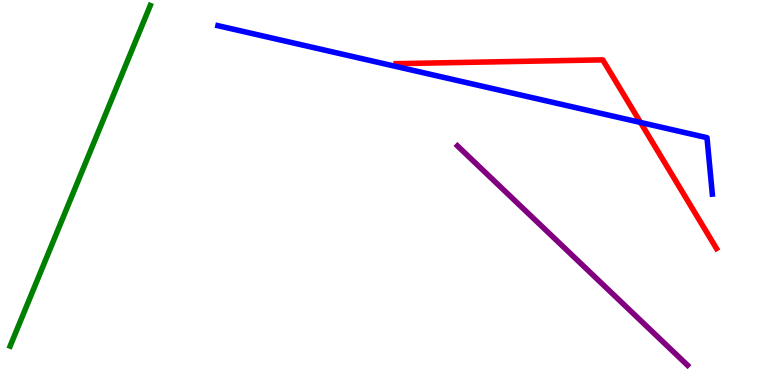[{'lines': ['blue', 'red'], 'intersections': [{'x': 8.26, 'y': 6.82}]}, {'lines': ['green', 'red'], 'intersections': []}, {'lines': ['purple', 'red'], 'intersections': []}, {'lines': ['blue', 'green'], 'intersections': []}, {'lines': ['blue', 'purple'], 'intersections': []}, {'lines': ['green', 'purple'], 'intersections': []}]